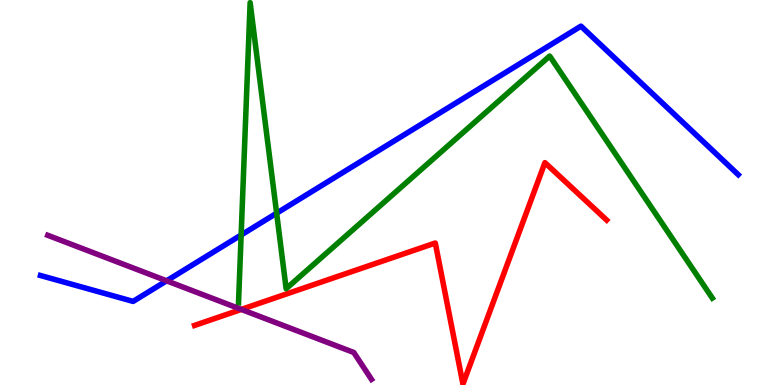[{'lines': ['blue', 'red'], 'intersections': []}, {'lines': ['green', 'red'], 'intersections': []}, {'lines': ['purple', 'red'], 'intersections': [{'x': 3.11, 'y': 1.96}]}, {'lines': ['blue', 'green'], 'intersections': [{'x': 3.11, 'y': 3.9}, {'x': 3.57, 'y': 4.46}]}, {'lines': ['blue', 'purple'], 'intersections': [{'x': 2.15, 'y': 2.71}]}, {'lines': ['green', 'purple'], 'intersections': []}]